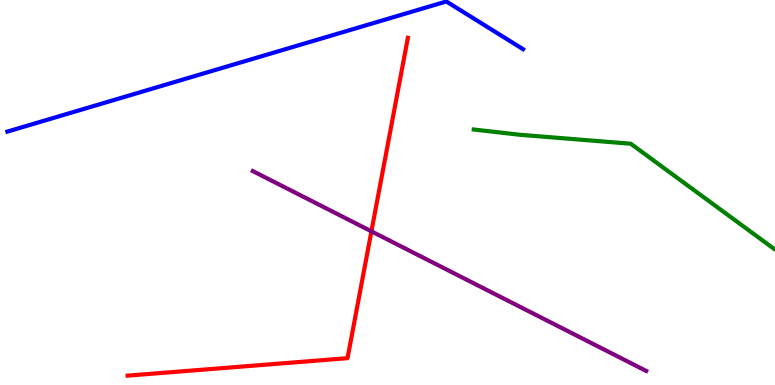[{'lines': ['blue', 'red'], 'intersections': []}, {'lines': ['green', 'red'], 'intersections': []}, {'lines': ['purple', 'red'], 'intersections': [{'x': 4.79, 'y': 3.99}]}, {'lines': ['blue', 'green'], 'intersections': []}, {'lines': ['blue', 'purple'], 'intersections': []}, {'lines': ['green', 'purple'], 'intersections': []}]